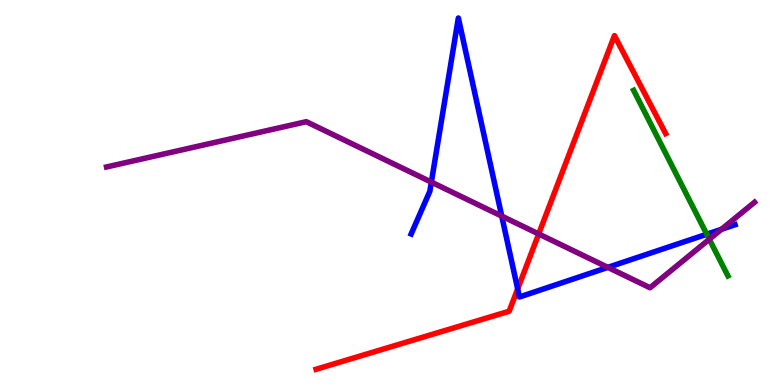[{'lines': ['blue', 'red'], 'intersections': [{'x': 6.68, 'y': 2.5}]}, {'lines': ['green', 'red'], 'intersections': []}, {'lines': ['purple', 'red'], 'intersections': [{'x': 6.95, 'y': 3.92}]}, {'lines': ['blue', 'green'], 'intersections': [{'x': 9.12, 'y': 3.92}]}, {'lines': ['blue', 'purple'], 'intersections': [{'x': 5.57, 'y': 5.27}, {'x': 6.47, 'y': 4.39}, {'x': 7.84, 'y': 3.06}, {'x': 9.31, 'y': 4.04}]}, {'lines': ['green', 'purple'], 'intersections': [{'x': 9.15, 'y': 3.79}]}]